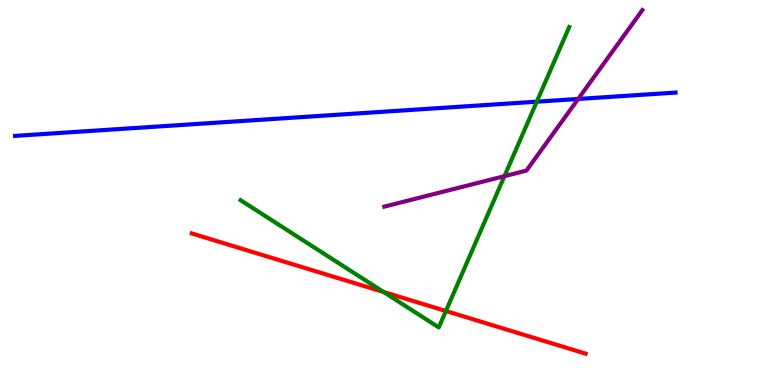[{'lines': ['blue', 'red'], 'intersections': []}, {'lines': ['green', 'red'], 'intersections': [{'x': 4.95, 'y': 2.42}, {'x': 5.75, 'y': 1.92}]}, {'lines': ['purple', 'red'], 'intersections': []}, {'lines': ['blue', 'green'], 'intersections': [{'x': 6.93, 'y': 7.36}]}, {'lines': ['blue', 'purple'], 'intersections': [{'x': 7.46, 'y': 7.43}]}, {'lines': ['green', 'purple'], 'intersections': [{'x': 6.51, 'y': 5.42}]}]